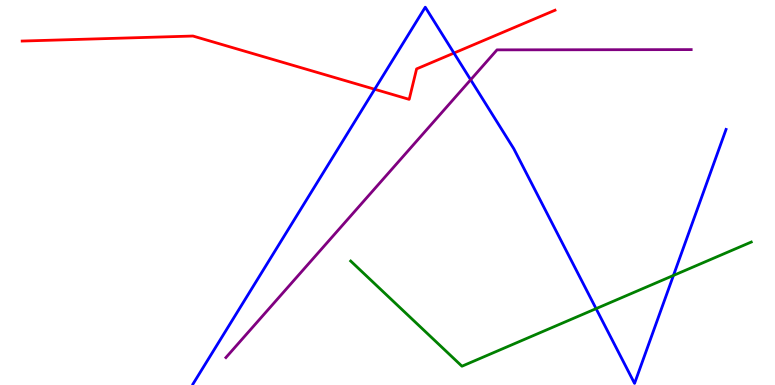[{'lines': ['blue', 'red'], 'intersections': [{'x': 4.83, 'y': 7.68}, {'x': 5.86, 'y': 8.62}]}, {'lines': ['green', 'red'], 'intersections': []}, {'lines': ['purple', 'red'], 'intersections': []}, {'lines': ['blue', 'green'], 'intersections': [{'x': 7.69, 'y': 1.98}, {'x': 8.69, 'y': 2.85}]}, {'lines': ['blue', 'purple'], 'intersections': [{'x': 6.07, 'y': 7.93}]}, {'lines': ['green', 'purple'], 'intersections': []}]